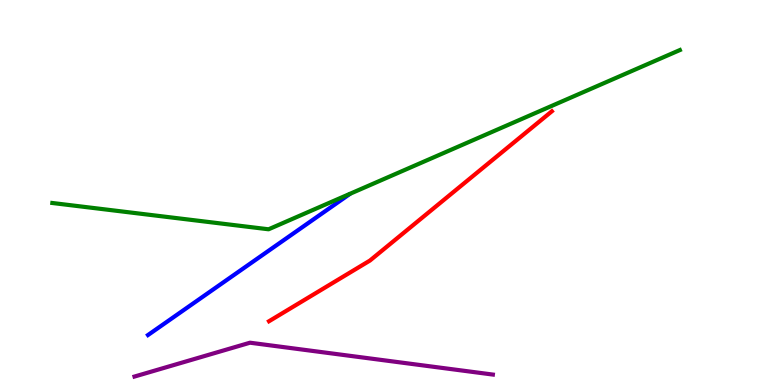[{'lines': ['blue', 'red'], 'intersections': []}, {'lines': ['green', 'red'], 'intersections': []}, {'lines': ['purple', 'red'], 'intersections': []}, {'lines': ['blue', 'green'], 'intersections': []}, {'lines': ['blue', 'purple'], 'intersections': []}, {'lines': ['green', 'purple'], 'intersections': []}]